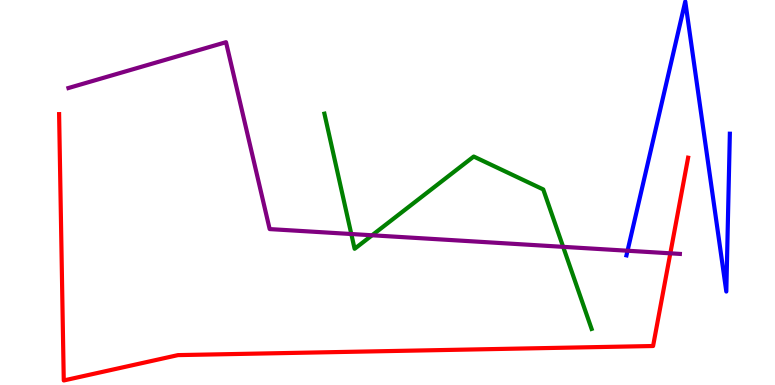[{'lines': ['blue', 'red'], 'intersections': []}, {'lines': ['green', 'red'], 'intersections': []}, {'lines': ['purple', 'red'], 'intersections': [{'x': 8.65, 'y': 3.42}]}, {'lines': ['blue', 'green'], 'intersections': []}, {'lines': ['blue', 'purple'], 'intersections': [{'x': 8.1, 'y': 3.49}]}, {'lines': ['green', 'purple'], 'intersections': [{'x': 4.53, 'y': 3.92}, {'x': 4.8, 'y': 3.89}, {'x': 7.27, 'y': 3.59}]}]